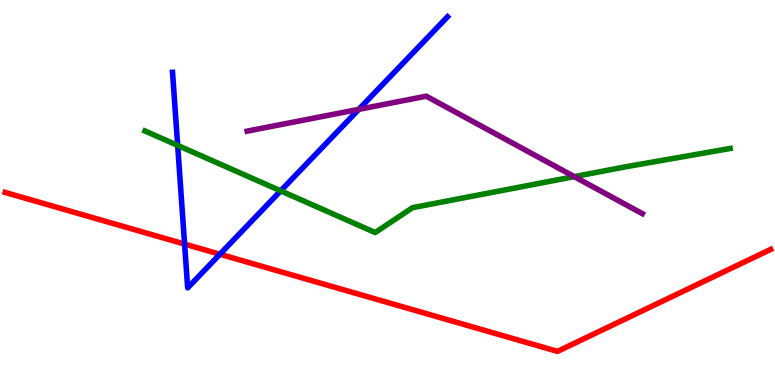[{'lines': ['blue', 'red'], 'intersections': [{'x': 2.38, 'y': 3.66}, {'x': 2.84, 'y': 3.4}]}, {'lines': ['green', 'red'], 'intersections': []}, {'lines': ['purple', 'red'], 'intersections': []}, {'lines': ['blue', 'green'], 'intersections': [{'x': 2.29, 'y': 6.22}, {'x': 3.62, 'y': 5.04}]}, {'lines': ['blue', 'purple'], 'intersections': [{'x': 4.63, 'y': 7.16}]}, {'lines': ['green', 'purple'], 'intersections': [{'x': 7.41, 'y': 5.41}]}]